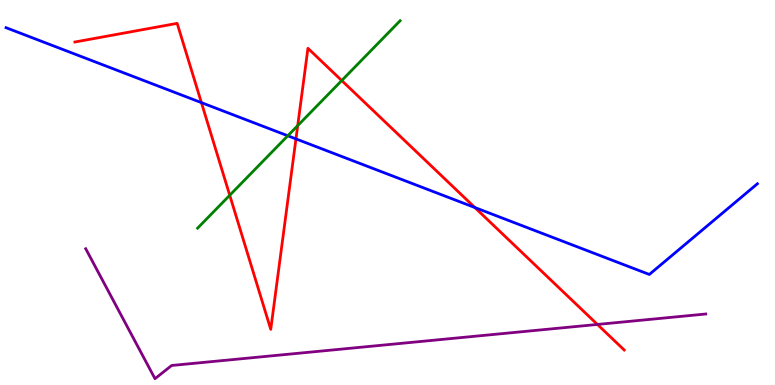[{'lines': ['blue', 'red'], 'intersections': [{'x': 2.6, 'y': 7.33}, {'x': 3.82, 'y': 6.39}, {'x': 6.13, 'y': 4.61}]}, {'lines': ['green', 'red'], 'intersections': [{'x': 2.96, 'y': 4.93}, {'x': 3.84, 'y': 6.74}, {'x': 4.41, 'y': 7.91}]}, {'lines': ['purple', 'red'], 'intersections': [{'x': 7.71, 'y': 1.57}]}, {'lines': ['blue', 'green'], 'intersections': [{'x': 3.71, 'y': 6.47}]}, {'lines': ['blue', 'purple'], 'intersections': []}, {'lines': ['green', 'purple'], 'intersections': []}]